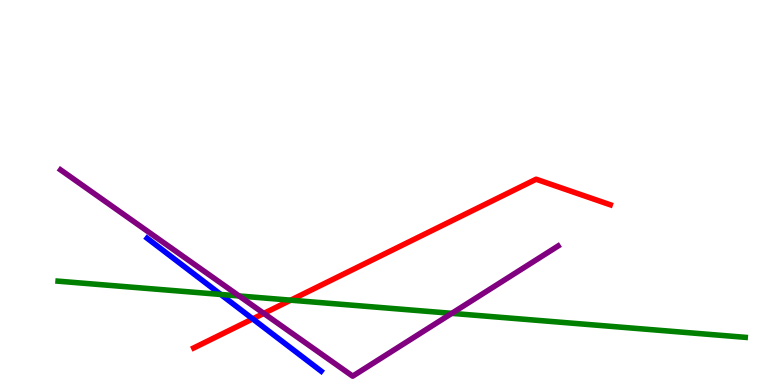[{'lines': ['blue', 'red'], 'intersections': [{'x': 3.26, 'y': 1.72}]}, {'lines': ['green', 'red'], 'intersections': [{'x': 3.75, 'y': 2.2}]}, {'lines': ['purple', 'red'], 'intersections': [{'x': 3.4, 'y': 1.86}]}, {'lines': ['blue', 'green'], 'intersections': [{'x': 2.85, 'y': 2.35}]}, {'lines': ['blue', 'purple'], 'intersections': []}, {'lines': ['green', 'purple'], 'intersections': [{'x': 3.09, 'y': 2.31}, {'x': 5.83, 'y': 1.86}]}]